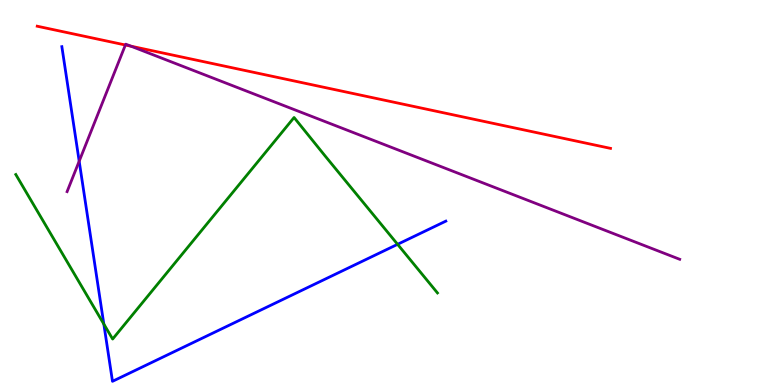[{'lines': ['blue', 'red'], 'intersections': []}, {'lines': ['green', 'red'], 'intersections': []}, {'lines': ['purple', 'red'], 'intersections': [{'x': 1.62, 'y': 8.83}, {'x': 1.69, 'y': 8.8}]}, {'lines': ['blue', 'green'], 'intersections': [{'x': 1.34, 'y': 1.58}, {'x': 5.13, 'y': 3.65}]}, {'lines': ['blue', 'purple'], 'intersections': [{'x': 1.02, 'y': 5.81}]}, {'lines': ['green', 'purple'], 'intersections': []}]